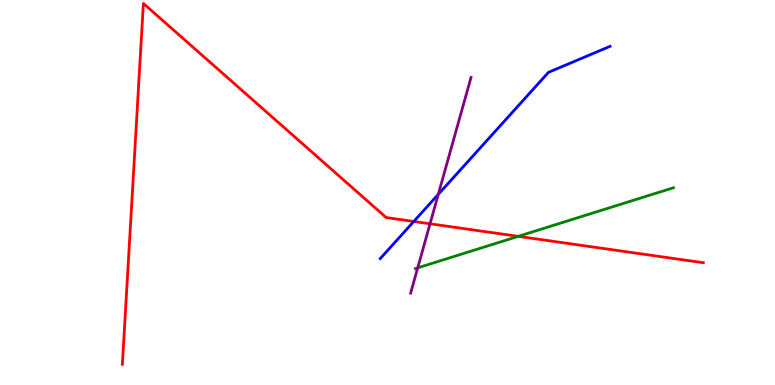[{'lines': ['blue', 'red'], 'intersections': [{'x': 5.34, 'y': 4.25}]}, {'lines': ['green', 'red'], 'intersections': [{'x': 6.69, 'y': 3.86}]}, {'lines': ['purple', 'red'], 'intersections': [{'x': 5.55, 'y': 4.19}]}, {'lines': ['blue', 'green'], 'intersections': []}, {'lines': ['blue', 'purple'], 'intersections': [{'x': 5.66, 'y': 4.95}]}, {'lines': ['green', 'purple'], 'intersections': [{'x': 5.39, 'y': 3.04}]}]